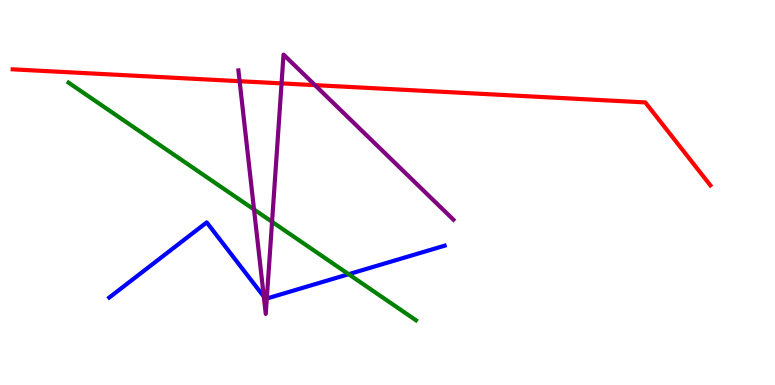[{'lines': ['blue', 'red'], 'intersections': []}, {'lines': ['green', 'red'], 'intersections': []}, {'lines': ['purple', 'red'], 'intersections': [{'x': 3.09, 'y': 7.89}, {'x': 3.63, 'y': 7.83}, {'x': 4.06, 'y': 7.79}]}, {'lines': ['blue', 'green'], 'intersections': [{'x': 4.5, 'y': 2.88}]}, {'lines': ['blue', 'purple'], 'intersections': [{'x': 3.4, 'y': 2.3}, {'x': 3.44, 'y': 2.25}]}, {'lines': ['green', 'purple'], 'intersections': [{'x': 3.28, 'y': 4.56}, {'x': 3.51, 'y': 4.24}]}]